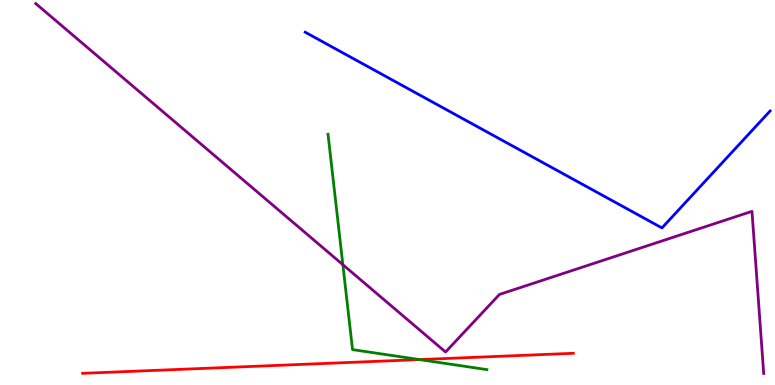[{'lines': ['blue', 'red'], 'intersections': []}, {'lines': ['green', 'red'], 'intersections': [{'x': 5.41, 'y': 0.66}]}, {'lines': ['purple', 'red'], 'intersections': []}, {'lines': ['blue', 'green'], 'intersections': []}, {'lines': ['blue', 'purple'], 'intersections': []}, {'lines': ['green', 'purple'], 'intersections': [{'x': 4.42, 'y': 3.12}]}]